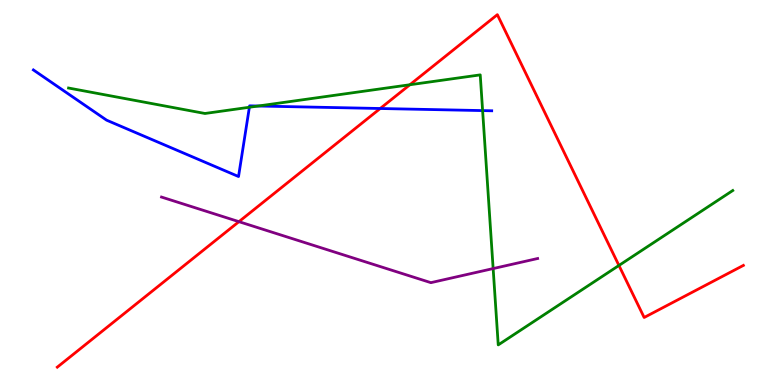[{'lines': ['blue', 'red'], 'intersections': [{'x': 4.91, 'y': 7.18}]}, {'lines': ['green', 'red'], 'intersections': [{'x': 5.29, 'y': 7.8}, {'x': 7.99, 'y': 3.1}]}, {'lines': ['purple', 'red'], 'intersections': [{'x': 3.08, 'y': 4.24}]}, {'lines': ['blue', 'green'], 'intersections': [{'x': 3.22, 'y': 7.21}, {'x': 3.33, 'y': 7.25}, {'x': 6.23, 'y': 7.13}]}, {'lines': ['blue', 'purple'], 'intersections': []}, {'lines': ['green', 'purple'], 'intersections': [{'x': 6.36, 'y': 3.02}]}]